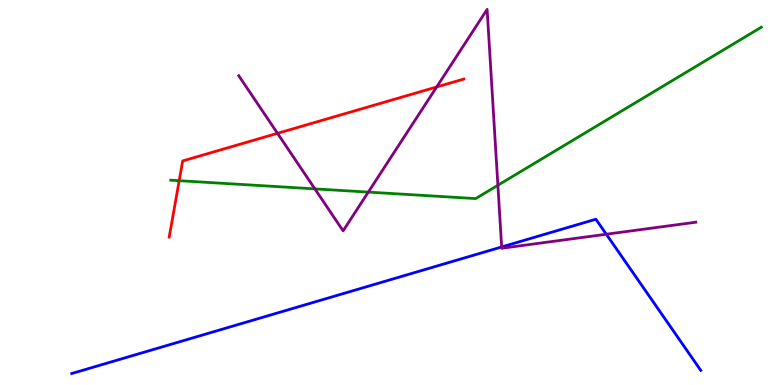[{'lines': ['blue', 'red'], 'intersections': []}, {'lines': ['green', 'red'], 'intersections': [{'x': 2.31, 'y': 5.31}]}, {'lines': ['purple', 'red'], 'intersections': [{'x': 3.58, 'y': 6.54}, {'x': 5.63, 'y': 7.74}]}, {'lines': ['blue', 'green'], 'intersections': []}, {'lines': ['blue', 'purple'], 'intersections': [{'x': 6.47, 'y': 3.59}, {'x': 7.82, 'y': 3.92}]}, {'lines': ['green', 'purple'], 'intersections': [{'x': 4.06, 'y': 5.09}, {'x': 4.75, 'y': 5.01}, {'x': 6.42, 'y': 5.19}]}]